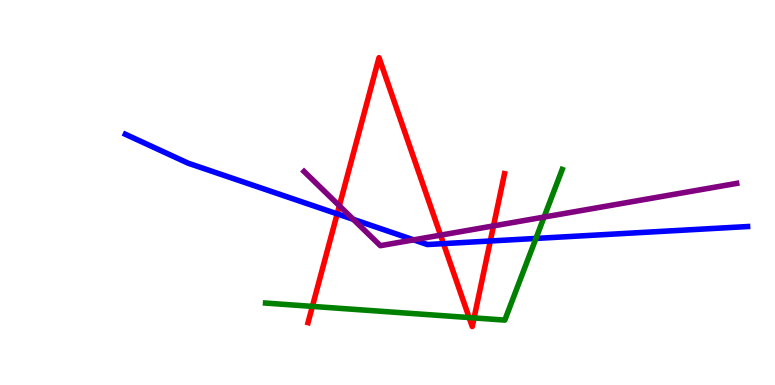[{'lines': ['blue', 'red'], 'intersections': [{'x': 4.35, 'y': 4.45}, {'x': 5.72, 'y': 3.67}, {'x': 6.33, 'y': 3.74}]}, {'lines': ['green', 'red'], 'intersections': [{'x': 4.03, 'y': 2.04}, {'x': 6.05, 'y': 1.75}, {'x': 6.12, 'y': 1.74}]}, {'lines': ['purple', 'red'], 'intersections': [{'x': 4.38, 'y': 4.65}, {'x': 5.68, 'y': 3.89}, {'x': 6.37, 'y': 4.13}]}, {'lines': ['blue', 'green'], 'intersections': [{'x': 6.92, 'y': 3.81}]}, {'lines': ['blue', 'purple'], 'intersections': [{'x': 4.56, 'y': 4.3}, {'x': 5.34, 'y': 3.77}]}, {'lines': ['green', 'purple'], 'intersections': [{'x': 7.02, 'y': 4.36}]}]